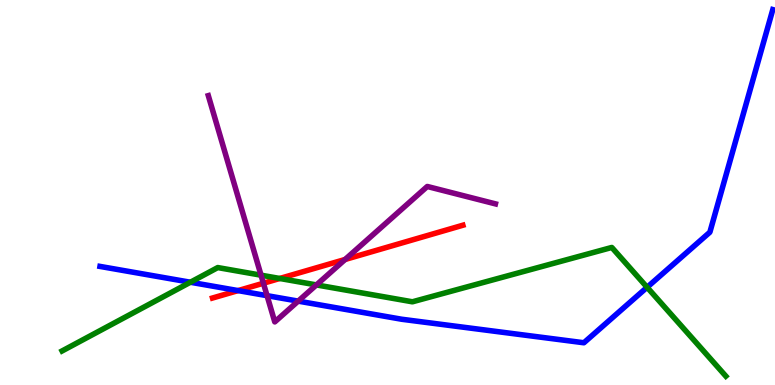[{'lines': ['blue', 'red'], 'intersections': [{'x': 3.07, 'y': 2.45}]}, {'lines': ['green', 'red'], 'intersections': [{'x': 3.61, 'y': 2.77}]}, {'lines': ['purple', 'red'], 'intersections': [{'x': 3.4, 'y': 2.64}, {'x': 4.45, 'y': 3.26}]}, {'lines': ['blue', 'green'], 'intersections': [{'x': 2.46, 'y': 2.67}, {'x': 8.35, 'y': 2.54}]}, {'lines': ['blue', 'purple'], 'intersections': [{'x': 3.45, 'y': 2.32}, {'x': 3.85, 'y': 2.18}]}, {'lines': ['green', 'purple'], 'intersections': [{'x': 3.37, 'y': 2.85}, {'x': 4.08, 'y': 2.6}]}]